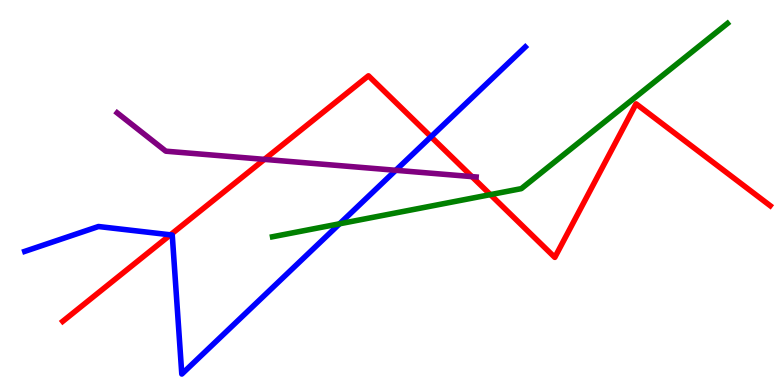[{'lines': ['blue', 'red'], 'intersections': [{'x': 2.2, 'y': 3.9}, {'x': 5.56, 'y': 6.45}]}, {'lines': ['green', 'red'], 'intersections': [{'x': 6.33, 'y': 4.94}]}, {'lines': ['purple', 'red'], 'intersections': [{'x': 3.41, 'y': 5.86}, {'x': 6.09, 'y': 5.41}]}, {'lines': ['blue', 'green'], 'intersections': [{'x': 4.38, 'y': 4.19}]}, {'lines': ['blue', 'purple'], 'intersections': [{'x': 5.11, 'y': 5.58}]}, {'lines': ['green', 'purple'], 'intersections': []}]